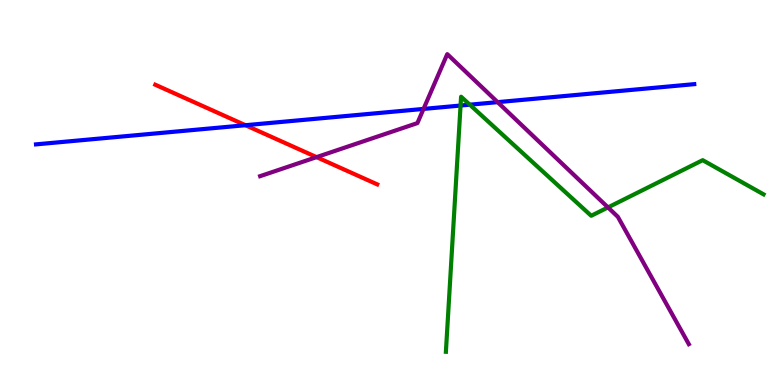[{'lines': ['blue', 'red'], 'intersections': [{'x': 3.17, 'y': 6.75}]}, {'lines': ['green', 'red'], 'intersections': []}, {'lines': ['purple', 'red'], 'intersections': [{'x': 4.08, 'y': 5.92}]}, {'lines': ['blue', 'green'], 'intersections': [{'x': 5.94, 'y': 7.26}, {'x': 6.06, 'y': 7.28}]}, {'lines': ['blue', 'purple'], 'intersections': [{'x': 5.46, 'y': 7.17}, {'x': 6.42, 'y': 7.35}]}, {'lines': ['green', 'purple'], 'intersections': [{'x': 7.84, 'y': 4.61}]}]